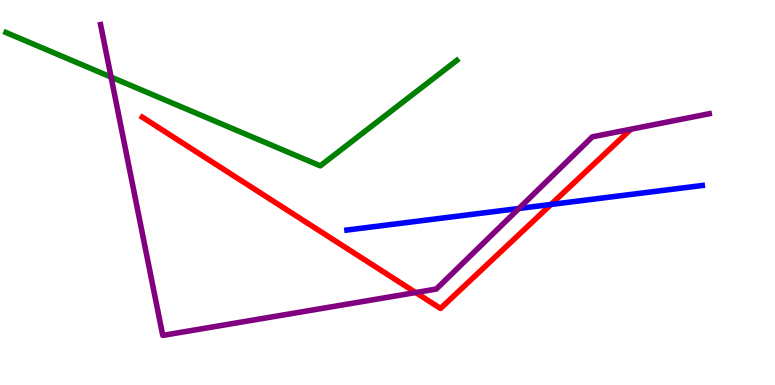[{'lines': ['blue', 'red'], 'intersections': [{'x': 7.11, 'y': 4.69}]}, {'lines': ['green', 'red'], 'intersections': []}, {'lines': ['purple', 'red'], 'intersections': [{'x': 5.36, 'y': 2.4}]}, {'lines': ['blue', 'green'], 'intersections': []}, {'lines': ['blue', 'purple'], 'intersections': [{'x': 6.7, 'y': 4.58}]}, {'lines': ['green', 'purple'], 'intersections': [{'x': 1.43, 'y': 8.0}]}]